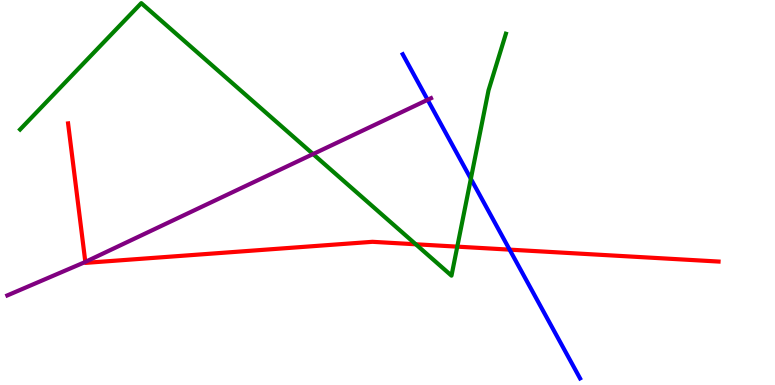[{'lines': ['blue', 'red'], 'intersections': [{'x': 6.58, 'y': 3.52}]}, {'lines': ['green', 'red'], 'intersections': [{'x': 5.36, 'y': 3.65}, {'x': 5.9, 'y': 3.59}]}, {'lines': ['purple', 'red'], 'intersections': [{'x': 1.1, 'y': 3.2}]}, {'lines': ['blue', 'green'], 'intersections': [{'x': 6.08, 'y': 5.36}]}, {'lines': ['blue', 'purple'], 'intersections': [{'x': 5.52, 'y': 7.41}]}, {'lines': ['green', 'purple'], 'intersections': [{'x': 4.04, 'y': 6.0}]}]